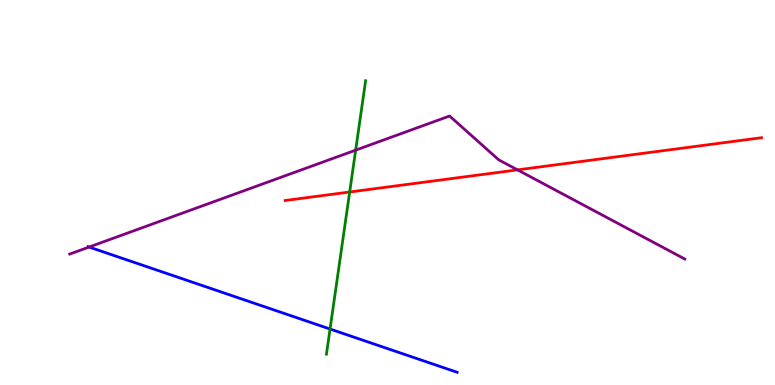[{'lines': ['blue', 'red'], 'intersections': []}, {'lines': ['green', 'red'], 'intersections': [{'x': 4.51, 'y': 5.01}]}, {'lines': ['purple', 'red'], 'intersections': [{'x': 6.68, 'y': 5.59}]}, {'lines': ['blue', 'green'], 'intersections': [{'x': 4.26, 'y': 1.45}]}, {'lines': ['blue', 'purple'], 'intersections': [{'x': 1.15, 'y': 3.58}]}, {'lines': ['green', 'purple'], 'intersections': [{'x': 4.59, 'y': 6.1}]}]